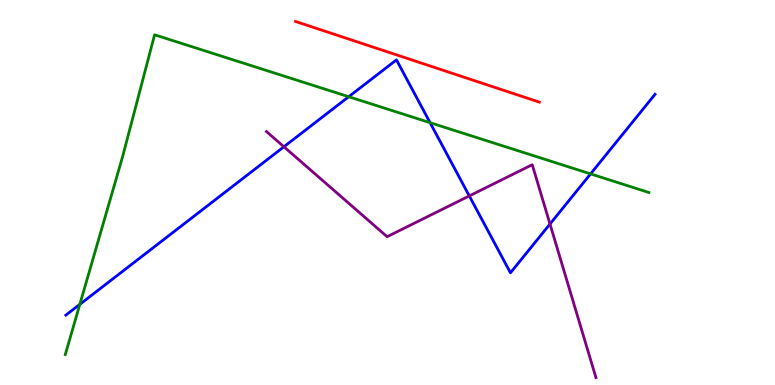[{'lines': ['blue', 'red'], 'intersections': []}, {'lines': ['green', 'red'], 'intersections': []}, {'lines': ['purple', 'red'], 'intersections': []}, {'lines': ['blue', 'green'], 'intersections': [{'x': 1.03, 'y': 2.09}, {'x': 4.5, 'y': 7.49}, {'x': 5.55, 'y': 6.81}, {'x': 7.62, 'y': 5.48}]}, {'lines': ['blue', 'purple'], 'intersections': [{'x': 3.66, 'y': 6.19}, {'x': 6.06, 'y': 4.91}, {'x': 7.1, 'y': 4.18}]}, {'lines': ['green', 'purple'], 'intersections': []}]